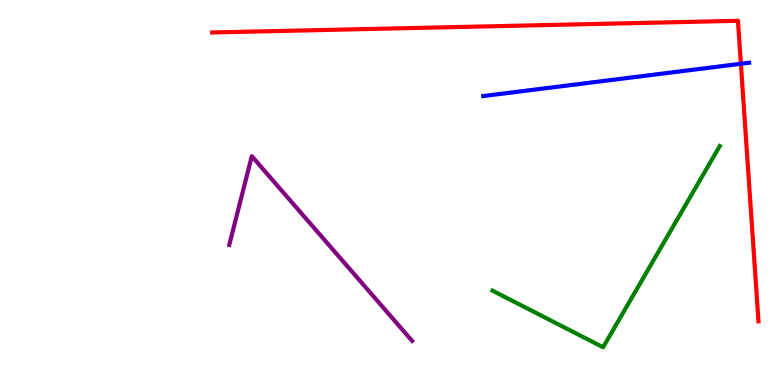[{'lines': ['blue', 'red'], 'intersections': [{'x': 9.56, 'y': 8.34}]}, {'lines': ['green', 'red'], 'intersections': []}, {'lines': ['purple', 'red'], 'intersections': []}, {'lines': ['blue', 'green'], 'intersections': []}, {'lines': ['blue', 'purple'], 'intersections': []}, {'lines': ['green', 'purple'], 'intersections': []}]